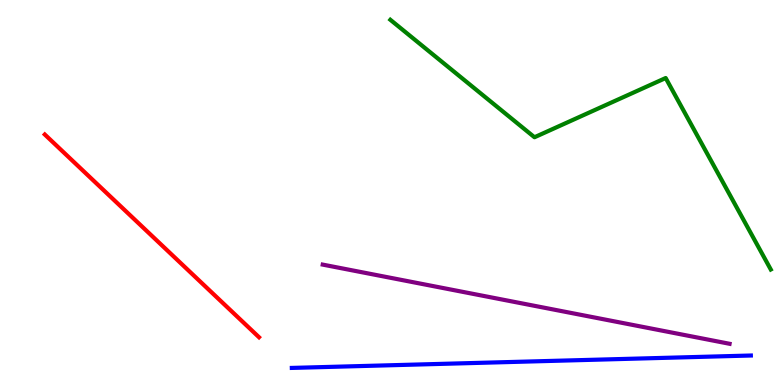[{'lines': ['blue', 'red'], 'intersections': []}, {'lines': ['green', 'red'], 'intersections': []}, {'lines': ['purple', 'red'], 'intersections': []}, {'lines': ['blue', 'green'], 'intersections': []}, {'lines': ['blue', 'purple'], 'intersections': []}, {'lines': ['green', 'purple'], 'intersections': []}]